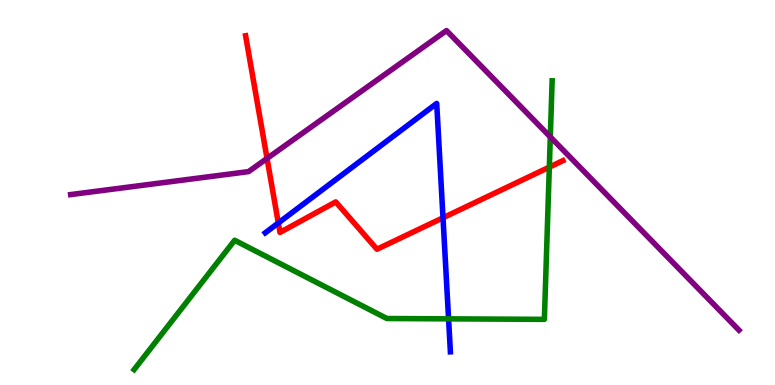[{'lines': ['blue', 'red'], 'intersections': [{'x': 3.59, 'y': 4.21}, {'x': 5.72, 'y': 4.34}]}, {'lines': ['green', 'red'], 'intersections': [{'x': 7.09, 'y': 5.66}]}, {'lines': ['purple', 'red'], 'intersections': [{'x': 3.45, 'y': 5.89}]}, {'lines': ['blue', 'green'], 'intersections': [{'x': 5.79, 'y': 1.72}]}, {'lines': ['blue', 'purple'], 'intersections': []}, {'lines': ['green', 'purple'], 'intersections': [{'x': 7.1, 'y': 6.44}]}]